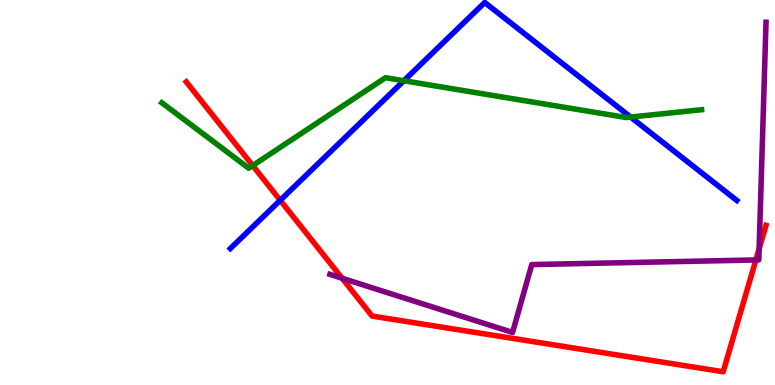[{'lines': ['blue', 'red'], 'intersections': [{'x': 3.62, 'y': 4.8}]}, {'lines': ['green', 'red'], 'intersections': [{'x': 3.26, 'y': 5.7}]}, {'lines': ['purple', 'red'], 'intersections': [{'x': 4.41, 'y': 2.77}, {'x': 9.75, 'y': 3.25}, {'x': 9.8, 'y': 3.54}]}, {'lines': ['blue', 'green'], 'intersections': [{'x': 5.21, 'y': 7.9}, {'x': 8.14, 'y': 6.96}]}, {'lines': ['blue', 'purple'], 'intersections': []}, {'lines': ['green', 'purple'], 'intersections': []}]